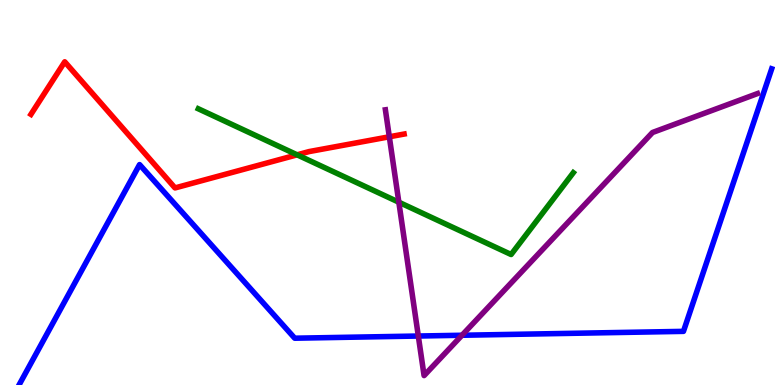[{'lines': ['blue', 'red'], 'intersections': []}, {'lines': ['green', 'red'], 'intersections': [{'x': 3.83, 'y': 5.98}]}, {'lines': ['purple', 'red'], 'intersections': [{'x': 5.02, 'y': 6.45}]}, {'lines': ['blue', 'green'], 'intersections': []}, {'lines': ['blue', 'purple'], 'intersections': [{'x': 5.4, 'y': 1.27}, {'x': 5.96, 'y': 1.29}]}, {'lines': ['green', 'purple'], 'intersections': [{'x': 5.15, 'y': 4.75}]}]